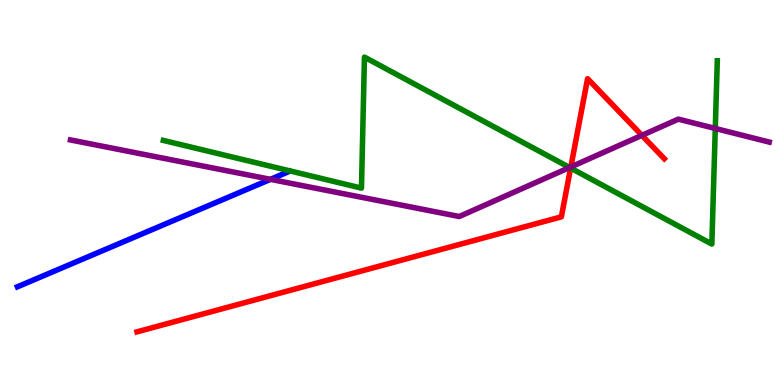[{'lines': ['blue', 'red'], 'intersections': []}, {'lines': ['green', 'red'], 'intersections': [{'x': 7.36, 'y': 5.63}]}, {'lines': ['purple', 'red'], 'intersections': [{'x': 7.37, 'y': 5.66}, {'x': 8.28, 'y': 6.48}]}, {'lines': ['blue', 'green'], 'intersections': []}, {'lines': ['blue', 'purple'], 'intersections': [{'x': 3.49, 'y': 5.34}]}, {'lines': ['green', 'purple'], 'intersections': [{'x': 7.35, 'y': 5.65}, {'x': 9.23, 'y': 6.66}]}]